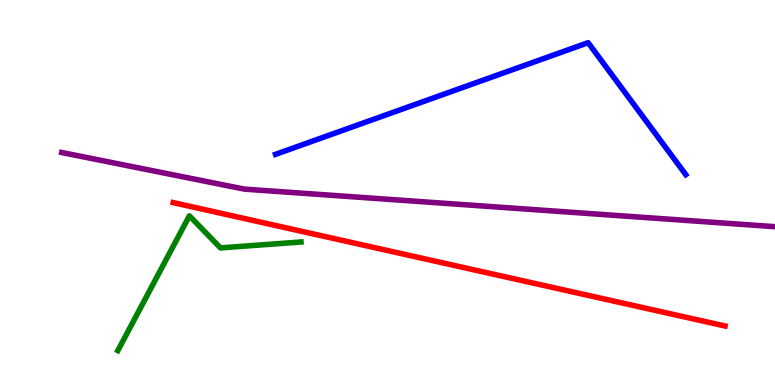[{'lines': ['blue', 'red'], 'intersections': []}, {'lines': ['green', 'red'], 'intersections': []}, {'lines': ['purple', 'red'], 'intersections': []}, {'lines': ['blue', 'green'], 'intersections': []}, {'lines': ['blue', 'purple'], 'intersections': []}, {'lines': ['green', 'purple'], 'intersections': []}]